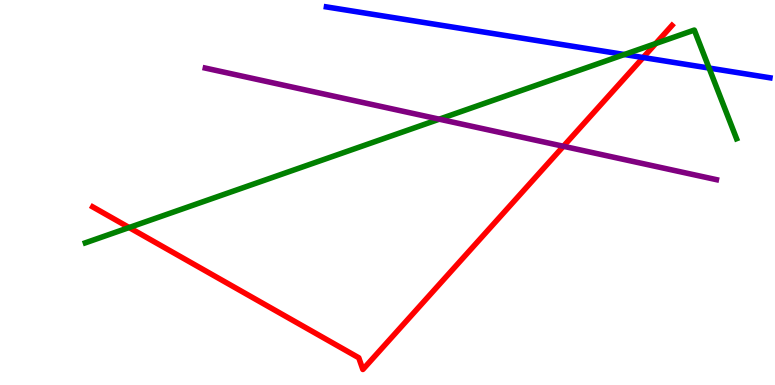[{'lines': ['blue', 'red'], 'intersections': [{'x': 8.3, 'y': 8.51}]}, {'lines': ['green', 'red'], 'intersections': [{'x': 1.67, 'y': 4.09}, {'x': 8.46, 'y': 8.87}]}, {'lines': ['purple', 'red'], 'intersections': [{'x': 7.27, 'y': 6.2}]}, {'lines': ['blue', 'green'], 'intersections': [{'x': 8.06, 'y': 8.58}, {'x': 9.15, 'y': 8.23}]}, {'lines': ['blue', 'purple'], 'intersections': []}, {'lines': ['green', 'purple'], 'intersections': [{'x': 5.67, 'y': 6.9}]}]